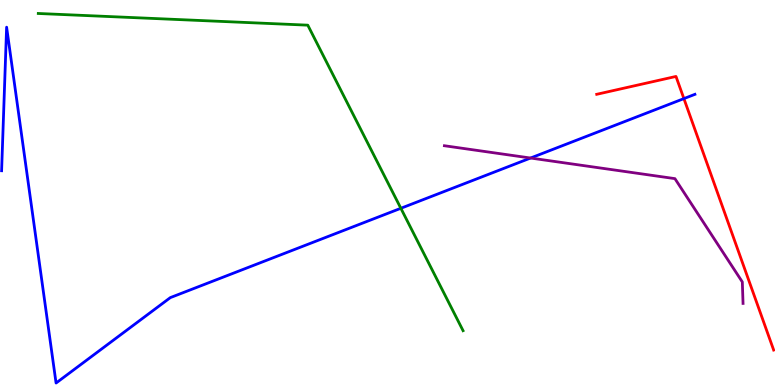[{'lines': ['blue', 'red'], 'intersections': [{'x': 8.82, 'y': 7.44}]}, {'lines': ['green', 'red'], 'intersections': []}, {'lines': ['purple', 'red'], 'intersections': []}, {'lines': ['blue', 'green'], 'intersections': [{'x': 5.17, 'y': 4.59}]}, {'lines': ['blue', 'purple'], 'intersections': [{'x': 6.85, 'y': 5.9}]}, {'lines': ['green', 'purple'], 'intersections': []}]